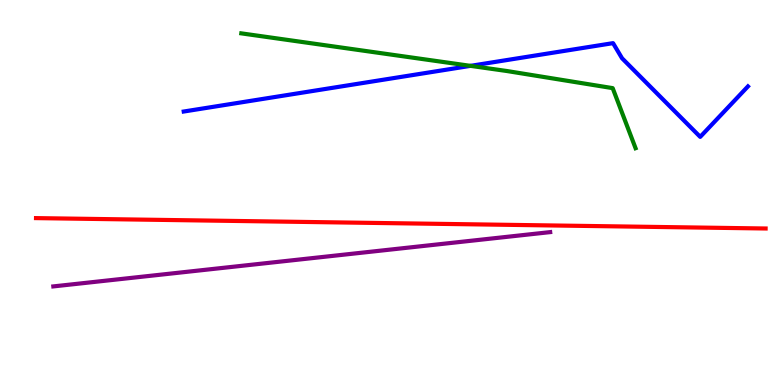[{'lines': ['blue', 'red'], 'intersections': []}, {'lines': ['green', 'red'], 'intersections': []}, {'lines': ['purple', 'red'], 'intersections': []}, {'lines': ['blue', 'green'], 'intersections': [{'x': 6.07, 'y': 8.29}]}, {'lines': ['blue', 'purple'], 'intersections': []}, {'lines': ['green', 'purple'], 'intersections': []}]